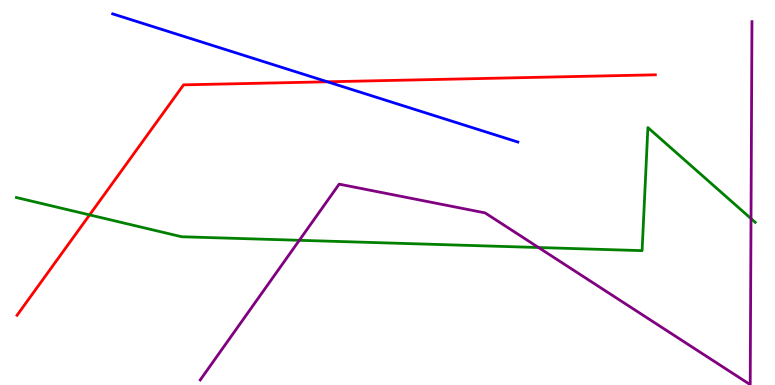[{'lines': ['blue', 'red'], 'intersections': [{'x': 4.22, 'y': 7.88}]}, {'lines': ['green', 'red'], 'intersections': [{'x': 1.16, 'y': 4.42}]}, {'lines': ['purple', 'red'], 'intersections': []}, {'lines': ['blue', 'green'], 'intersections': []}, {'lines': ['blue', 'purple'], 'intersections': []}, {'lines': ['green', 'purple'], 'intersections': [{'x': 3.86, 'y': 3.76}, {'x': 6.95, 'y': 3.57}, {'x': 9.69, 'y': 4.32}]}]